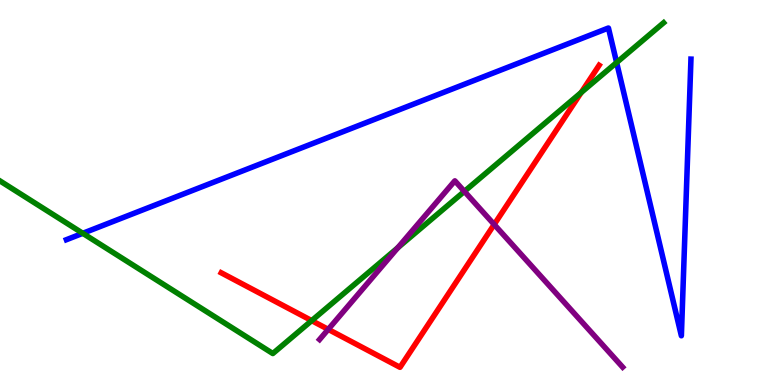[{'lines': ['blue', 'red'], 'intersections': []}, {'lines': ['green', 'red'], 'intersections': [{'x': 4.02, 'y': 1.67}, {'x': 7.5, 'y': 7.6}]}, {'lines': ['purple', 'red'], 'intersections': [{'x': 4.24, 'y': 1.45}, {'x': 6.38, 'y': 4.17}]}, {'lines': ['blue', 'green'], 'intersections': [{'x': 1.07, 'y': 3.94}, {'x': 7.96, 'y': 8.38}]}, {'lines': ['blue', 'purple'], 'intersections': []}, {'lines': ['green', 'purple'], 'intersections': [{'x': 5.13, 'y': 3.57}, {'x': 5.99, 'y': 5.03}]}]